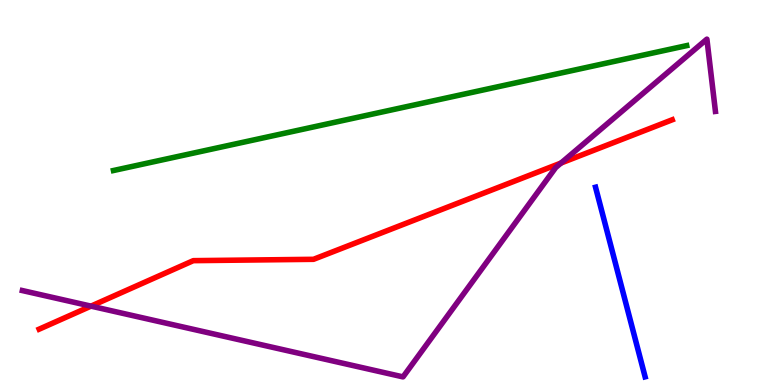[{'lines': ['blue', 'red'], 'intersections': []}, {'lines': ['green', 'red'], 'intersections': []}, {'lines': ['purple', 'red'], 'intersections': [{'x': 1.17, 'y': 2.05}, {'x': 7.24, 'y': 5.76}]}, {'lines': ['blue', 'green'], 'intersections': []}, {'lines': ['blue', 'purple'], 'intersections': []}, {'lines': ['green', 'purple'], 'intersections': []}]